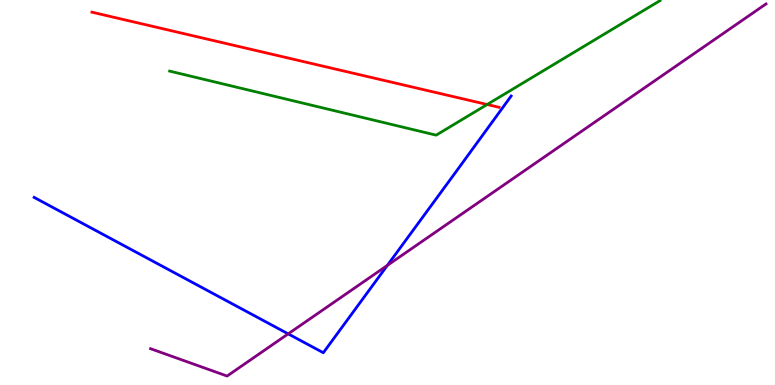[{'lines': ['blue', 'red'], 'intersections': []}, {'lines': ['green', 'red'], 'intersections': [{'x': 6.29, 'y': 7.29}]}, {'lines': ['purple', 'red'], 'intersections': []}, {'lines': ['blue', 'green'], 'intersections': []}, {'lines': ['blue', 'purple'], 'intersections': [{'x': 3.72, 'y': 1.33}, {'x': 5.0, 'y': 3.11}]}, {'lines': ['green', 'purple'], 'intersections': []}]